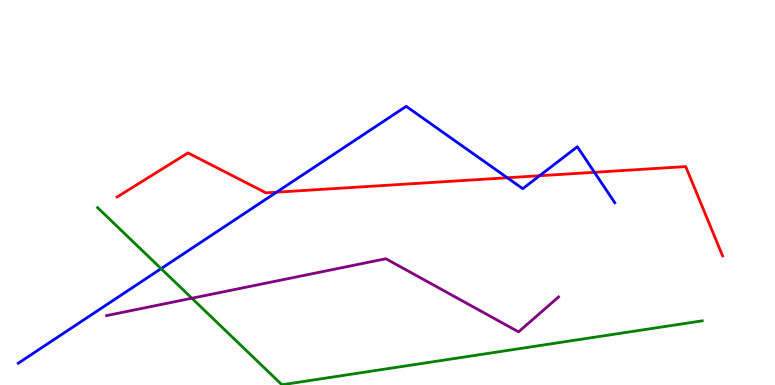[{'lines': ['blue', 'red'], 'intersections': [{'x': 3.57, 'y': 5.01}, {'x': 6.55, 'y': 5.38}, {'x': 6.96, 'y': 5.44}, {'x': 7.67, 'y': 5.52}]}, {'lines': ['green', 'red'], 'intersections': []}, {'lines': ['purple', 'red'], 'intersections': []}, {'lines': ['blue', 'green'], 'intersections': [{'x': 2.08, 'y': 3.02}]}, {'lines': ['blue', 'purple'], 'intersections': []}, {'lines': ['green', 'purple'], 'intersections': [{'x': 2.48, 'y': 2.25}]}]